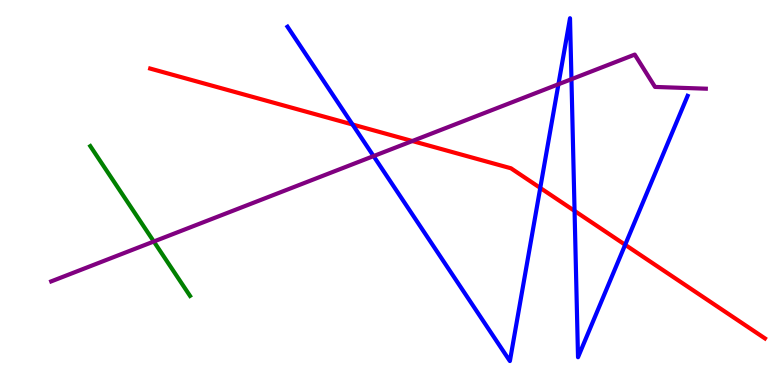[{'lines': ['blue', 'red'], 'intersections': [{'x': 4.55, 'y': 6.77}, {'x': 6.97, 'y': 5.12}, {'x': 7.41, 'y': 4.52}, {'x': 8.07, 'y': 3.64}]}, {'lines': ['green', 'red'], 'intersections': []}, {'lines': ['purple', 'red'], 'intersections': [{'x': 5.32, 'y': 6.34}]}, {'lines': ['blue', 'green'], 'intersections': []}, {'lines': ['blue', 'purple'], 'intersections': [{'x': 4.82, 'y': 5.95}, {'x': 7.21, 'y': 7.81}, {'x': 7.37, 'y': 7.94}]}, {'lines': ['green', 'purple'], 'intersections': [{'x': 1.98, 'y': 3.73}]}]